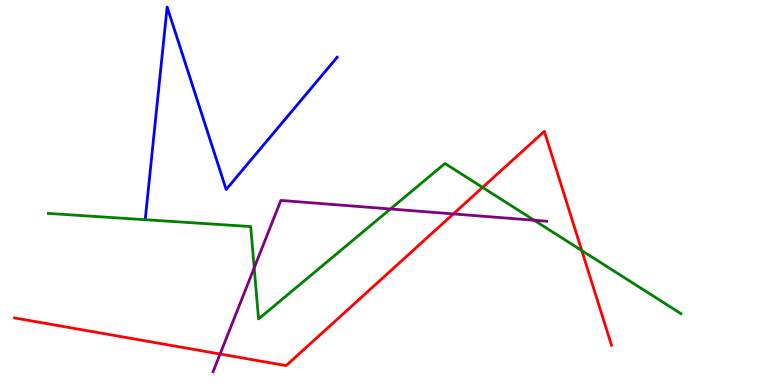[{'lines': ['blue', 'red'], 'intersections': []}, {'lines': ['green', 'red'], 'intersections': [{'x': 6.23, 'y': 5.13}, {'x': 7.51, 'y': 3.49}]}, {'lines': ['purple', 'red'], 'intersections': [{'x': 2.84, 'y': 0.805}, {'x': 5.85, 'y': 4.44}]}, {'lines': ['blue', 'green'], 'intersections': []}, {'lines': ['blue', 'purple'], 'intersections': []}, {'lines': ['green', 'purple'], 'intersections': [{'x': 3.28, 'y': 3.04}, {'x': 5.04, 'y': 4.57}, {'x': 6.89, 'y': 4.28}]}]